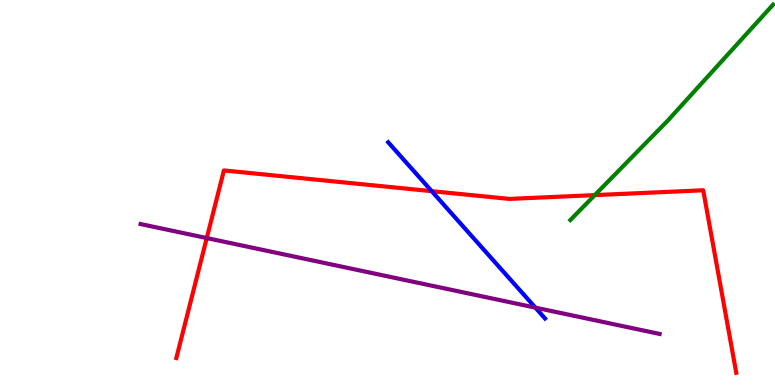[{'lines': ['blue', 'red'], 'intersections': [{'x': 5.57, 'y': 5.03}]}, {'lines': ['green', 'red'], 'intersections': [{'x': 7.67, 'y': 4.93}]}, {'lines': ['purple', 'red'], 'intersections': [{'x': 2.67, 'y': 3.82}]}, {'lines': ['blue', 'green'], 'intersections': []}, {'lines': ['blue', 'purple'], 'intersections': [{'x': 6.91, 'y': 2.01}]}, {'lines': ['green', 'purple'], 'intersections': []}]